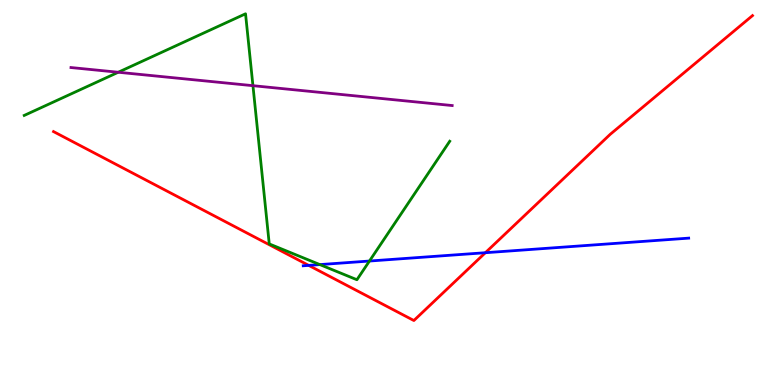[{'lines': ['blue', 'red'], 'intersections': [{'x': 3.98, 'y': 3.11}, {'x': 6.26, 'y': 3.44}]}, {'lines': ['green', 'red'], 'intersections': []}, {'lines': ['purple', 'red'], 'intersections': []}, {'lines': ['blue', 'green'], 'intersections': [{'x': 4.13, 'y': 3.13}, {'x': 4.77, 'y': 3.22}]}, {'lines': ['blue', 'purple'], 'intersections': []}, {'lines': ['green', 'purple'], 'intersections': [{'x': 1.53, 'y': 8.12}, {'x': 3.26, 'y': 7.77}]}]